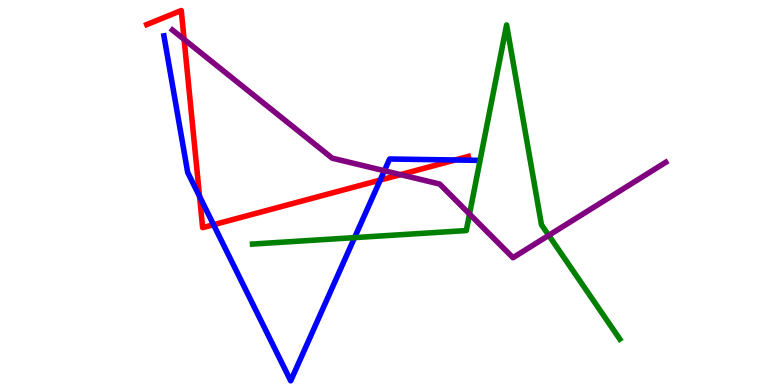[{'lines': ['blue', 'red'], 'intersections': [{'x': 2.58, 'y': 4.9}, {'x': 2.76, 'y': 4.16}, {'x': 4.91, 'y': 5.32}, {'x': 5.87, 'y': 5.84}]}, {'lines': ['green', 'red'], 'intersections': []}, {'lines': ['purple', 'red'], 'intersections': [{'x': 2.38, 'y': 8.98}, {'x': 5.17, 'y': 5.46}]}, {'lines': ['blue', 'green'], 'intersections': [{'x': 4.57, 'y': 3.83}]}, {'lines': ['blue', 'purple'], 'intersections': [{'x': 4.96, 'y': 5.57}]}, {'lines': ['green', 'purple'], 'intersections': [{'x': 6.06, 'y': 4.44}, {'x': 7.08, 'y': 3.89}]}]